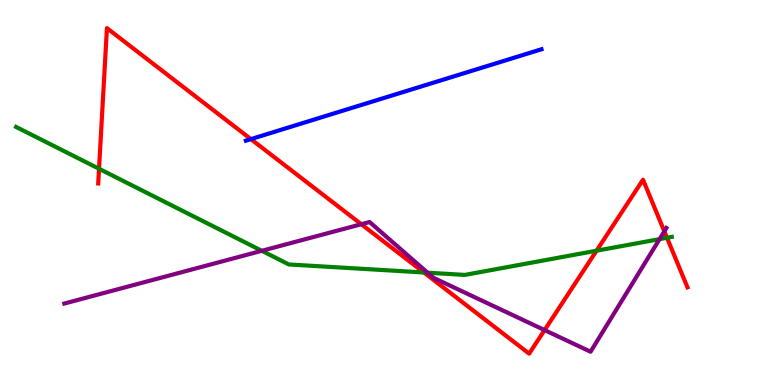[{'lines': ['blue', 'red'], 'intersections': [{'x': 3.24, 'y': 6.39}]}, {'lines': ['green', 'red'], 'intersections': [{'x': 1.28, 'y': 5.62}, {'x': 5.47, 'y': 2.92}, {'x': 7.7, 'y': 3.49}, {'x': 8.61, 'y': 3.82}]}, {'lines': ['purple', 'red'], 'intersections': [{'x': 4.66, 'y': 4.18}, {'x': 7.03, 'y': 1.43}, {'x': 8.57, 'y': 3.99}]}, {'lines': ['blue', 'green'], 'intersections': []}, {'lines': ['blue', 'purple'], 'intersections': []}, {'lines': ['green', 'purple'], 'intersections': [{'x': 3.38, 'y': 3.49}, {'x': 5.52, 'y': 2.92}, {'x': 8.51, 'y': 3.79}]}]